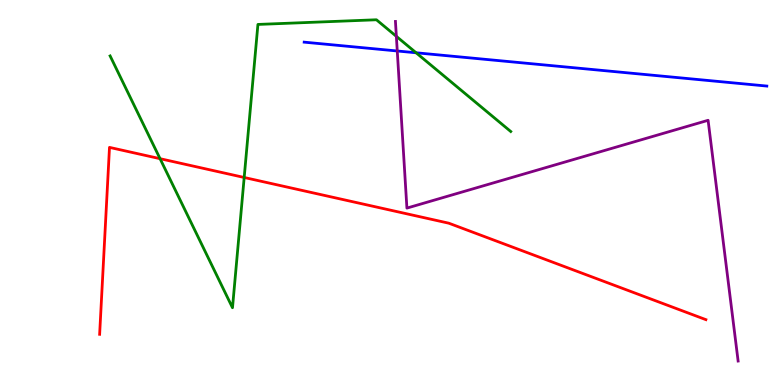[{'lines': ['blue', 'red'], 'intersections': []}, {'lines': ['green', 'red'], 'intersections': [{'x': 2.07, 'y': 5.88}, {'x': 3.15, 'y': 5.39}]}, {'lines': ['purple', 'red'], 'intersections': []}, {'lines': ['blue', 'green'], 'intersections': [{'x': 5.37, 'y': 8.63}]}, {'lines': ['blue', 'purple'], 'intersections': [{'x': 5.13, 'y': 8.68}]}, {'lines': ['green', 'purple'], 'intersections': [{'x': 5.11, 'y': 9.06}]}]